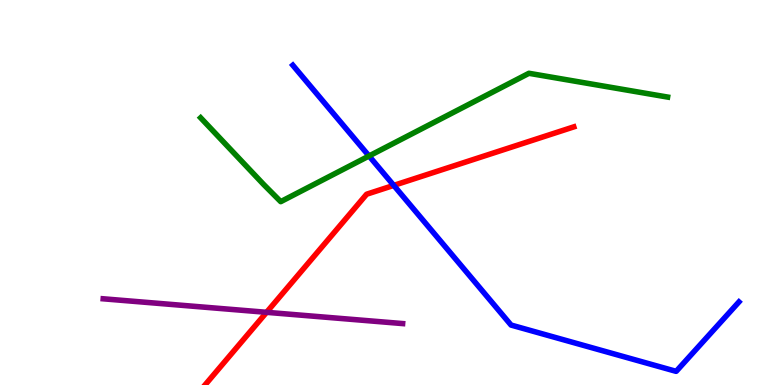[{'lines': ['blue', 'red'], 'intersections': [{'x': 5.08, 'y': 5.18}]}, {'lines': ['green', 'red'], 'intersections': []}, {'lines': ['purple', 'red'], 'intersections': [{'x': 3.44, 'y': 1.89}]}, {'lines': ['blue', 'green'], 'intersections': [{'x': 4.76, 'y': 5.95}]}, {'lines': ['blue', 'purple'], 'intersections': []}, {'lines': ['green', 'purple'], 'intersections': []}]